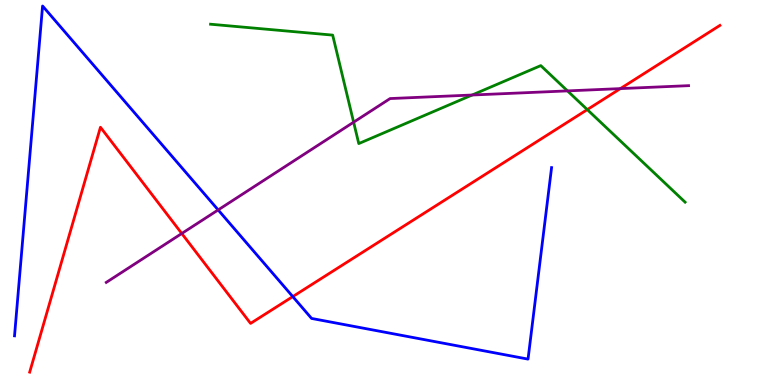[{'lines': ['blue', 'red'], 'intersections': [{'x': 3.78, 'y': 2.3}]}, {'lines': ['green', 'red'], 'intersections': [{'x': 7.58, 'y': 7.15}]}, {'lines': ['purple', 'red'], 'intersections': [{'x': 2.35, 'y': 3.94}, {'x': 8.0, 'y': 7.7}]}, {'lines': ['blue', 'green'], 'intersections': []}, {'lines': ['blue', 'purple'], 'intersections': [{'x': 2.81, 'y': 4.55}]}, {'lines': ['green', 'purple'], 'intersections': [{'x': 4.56, 'y': 6.83}, {'x': 6.09, 'y': 7.53}, {'x': 7.32, 'y': 7.64}]}]